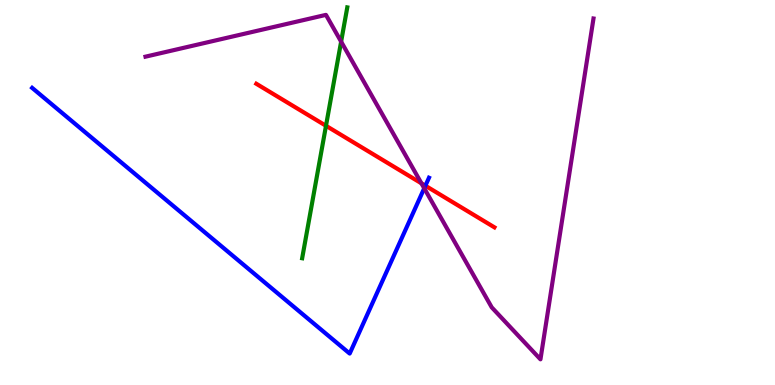[{'lines': ['blue', 'red'], 'intersections': [{'x': 5.49, 'y': 5.18}]}, {'lines': ['green', 'red'], 'intersections': [{'x': 4.21, 'y': 6.73}]}, {'lines': ['purple', 'red'], 'intersections': [{'x': 5.44, 'y': 5.24}]}, {'lines': ['blue', 'green'], 'intersections': []}, {'lines': ['blue', 'purple'], 'intersections': [{'x': 5.47, 'y': 5.11}]}, {'lines': ['green', 'purple'], 'intersections': [{'x': 4.4, 'y': 8.92}]}]